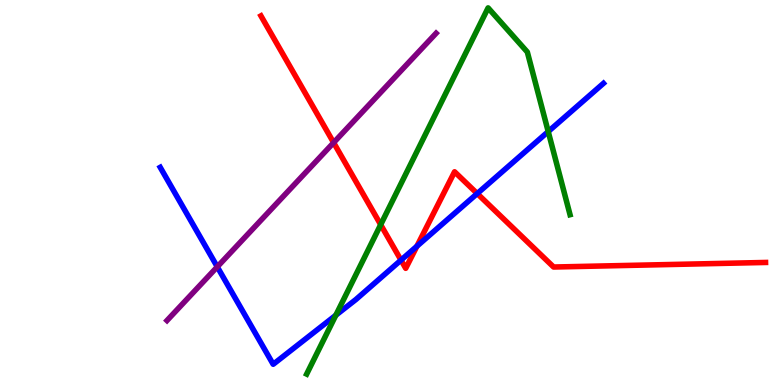[{'lines': ['blue', 'red'], 'intersections': [{'x': 5.17, 'y': 3.24}, {'x': 5.38, 'y': 3.6}, {'x': 6.16, 'y': 4.97}]}, {'lines': ['green', 'red'], 'intersections': [{'x': 4.91, 'y': 4.16}]}, {'lines': ['purple', 'red'], 'intersections': [{'x': 4.3, 'y': 6.3}]}, {'lines': ['blue', 'green'], 'intersections': [{'x': 4.33, 'y': 1.81}, {'x': 7.07, 'y': 6.58}]}, {'lines': ['blue', 'purple'], 'intersections': [{'x': 2.8, 'y': 3.07}]}, {'lines': ['green', 'purple'], 'intersections': []}]